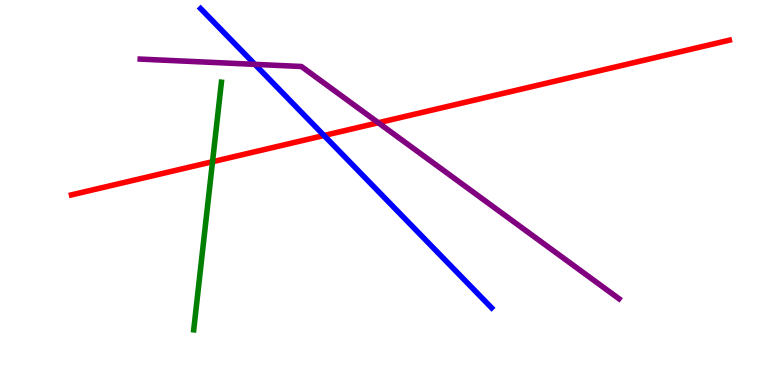[{'lines': ['blue', 'red'], 'intersections': [{'x': 4.18, 'y': 6.48}]}, {'lines': ['green', 'red'], 'intersections': [{'x': 2.74, 'y': 5.8}]}, {'lines': ['purple', 'red'], 'intersections': [{'x': 4.88, 'y': 6.81}]}, {'lines': ['blue', 'green'], 'intersections': []}, {'lines': ['blue', 'purple'], 'intersections': [{'x': 3.29, 'y': 8.33}]}, {'lines': ['green', 'purple'], 'intersections': []}]